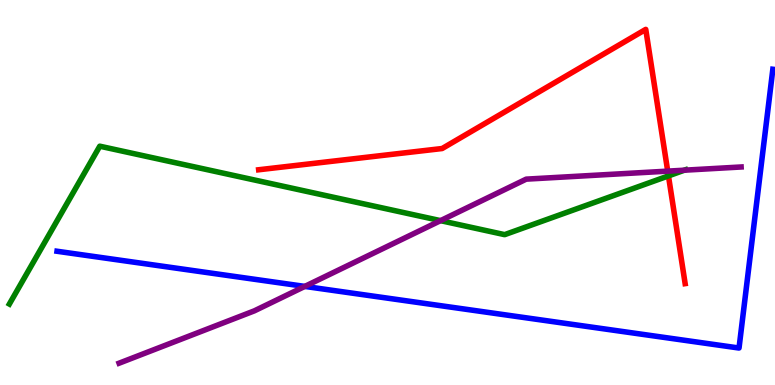[{'lines': ['blue', 'red'], 'intersections': []}, {'lines': ['green', 'red'], 'intersections': [{'x': 8.63, 'y': 5.43}]}, {'lines': ['purple', 'red'], 'intersections': [{'x': 8.62, 'y': 5.55}]}, {'lines': ['blue', 'green'], 'intersections': []}, {'lines': ['blue', 'purple'], 'intersections': [{'x': 3.93, 'y': 2.56}]}, {'lines': ['green', 'purple'], 'intersections': [{'x': 5.68, 'y': 4.27}, {'x': 8.83, 'y': 5.58}]}]